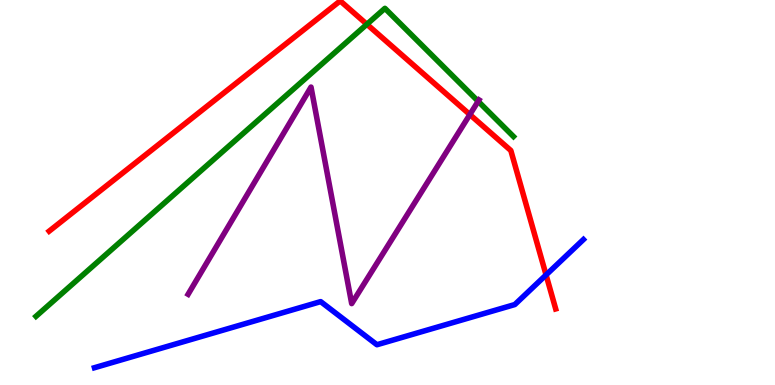[{'lines': ['blue', 'red'], 'intersections': [{'x': 7.05, 'y': 2.86}]}, {'lines': ['green', 'red'], 'intersections': [{'x': 4.73, 'y': 9.37}]}, {'lines': ['purple', 'red'], 'intersections': [{'x': 6.06, 'y': 7.02}]}, {'lines': ['blue', 'green'], 'intersections': []}, {'lines': ['blue', 'purple'], 'intersections': []}, {'lines': ['green', 'purple'], 'intersections': [{'x': 6.17, 'y': 7.37}]}]